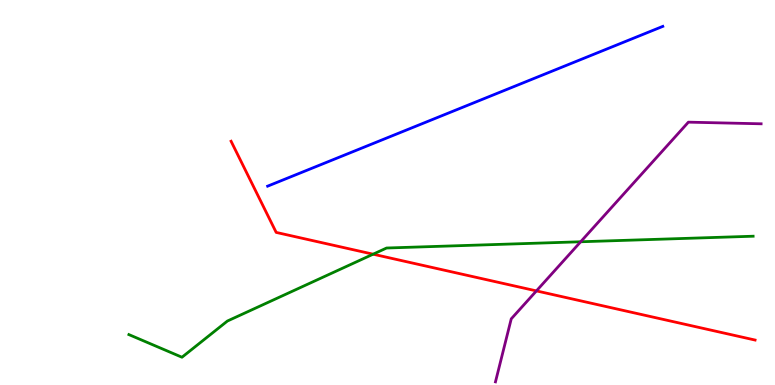[{'lines': ['blue', 'red'], 'intersections': []}, {'lines': ['green', 'red'], 'intersections': [{'x': 4.81, 'y': 3.4}]}, {'lines': ['purple', 'red'], 'intersections': [{'x': 6.92, 'y': 2.44}]}, {'lines': ['blue', 'green'], 'intersections': []}, {'lines': ['blue', 'purple'], 'intersections': []}, {'lines': ['green', 'purple'], 'intersections': [{'x': 7.49, 'y': 3.72}]}]